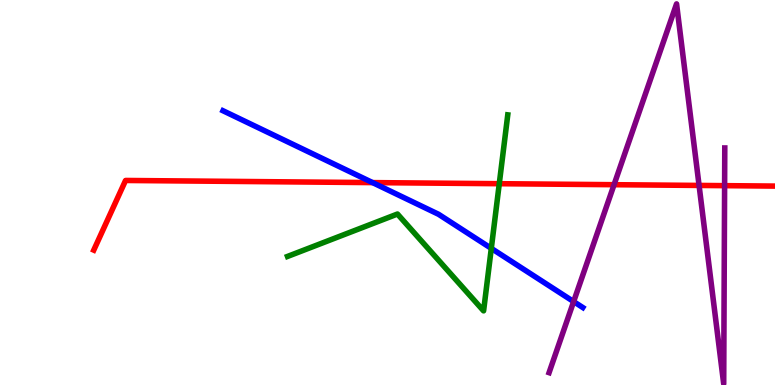[{'lines': ['blue', 'red'], 'intersections': [{'x': 4.81, 'y': 5.26}]}, {'lines': ['green', 'red'], 'intersections': [{'x': 6.44, 'y': 5.23}]}, {'lines': ['purple', 'red'], 'intersections': [{'x': 7.92, 'y': 5.2}, {'x': 9.02, 'y': 5.18}, {'x': 9.35, 'y': 5.18}]}, {'lines': ['blue', 'green'], 'intersections': [{'x': 6.34, 'y': 3.55}]}, {'lines': ['blue', 'purple'], 'intersections': [{'x': 7.4, 'y': 2.17}]}, {'lines': ['green', 'purple'], 'intersections': []}]